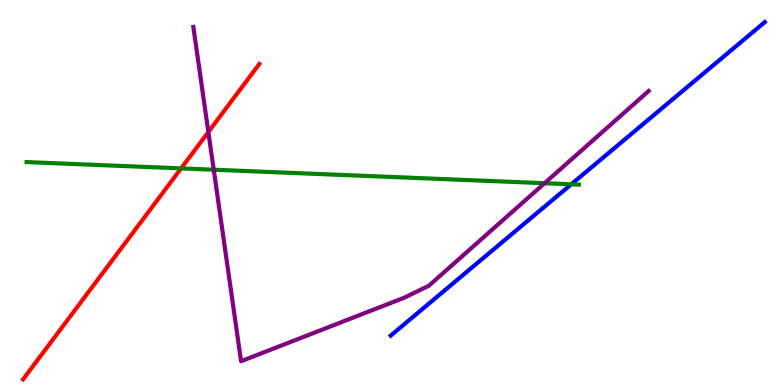[{'lines': ['blue', 'red'], 'intersections': []}, {'lines': ['green', 'red'], 'intersections': [{'x': 2.34, 'y': 5.63}]}, {'lines': ['purple', 'red'], 'intersections': [{'x': 2.69, 'y': 6.57}]}, {'lines': ['blue', 'green'], 'intersections': [{'x': 7.37, 'y': 5.21}]}, {'lines': ['blue', 'purple'], 'intersections': []}, {'lines': ['green', 'purple'], 'intersections': [{'x': 2.76, 'y': 5.59}, {'x': 7.03, 'y': 5.24}]}]